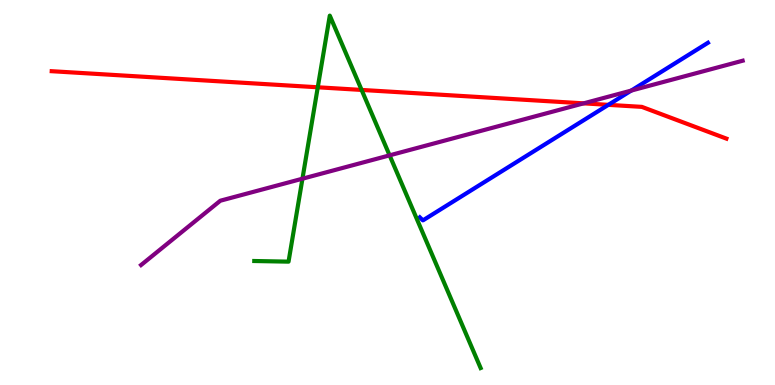[{'lines': ['blue', 'red'], 'intersections': [{'x': 7.85, 'y': 7.28}]}, {'lines': ['green', 'red'], 'intersections': [{'x': 4.1, 'y': 7.73}, {'x': 4.67, 'y': 7.66}]}, {'lines': ['purple', 'red'], 'intersections': [{'x': 7.53, 'y': 7.32}]}, {'lines': ['blue', 'green'], 'intersections': []}, {'lines': ['blue', 'purple'], 'intersections': [{'x': 8.14, 'y': 7.65}]}, {'lines': ['green', 'purple'], 'intersections': [{'x': 3.9, 'y': 5.36}, {'x': 5.03, 'y': 5.96}]}]